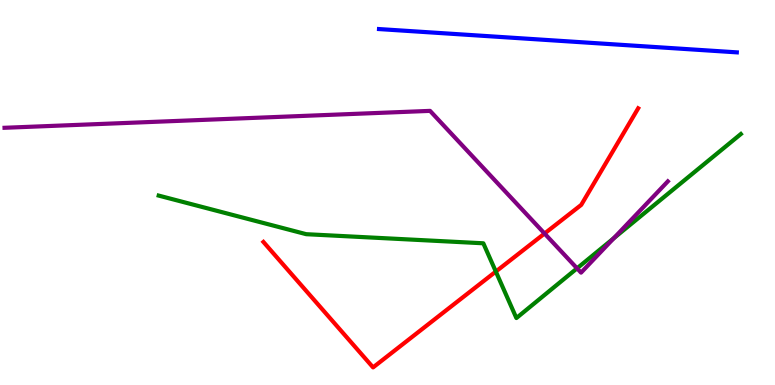[{'lines': ['blue', 'red'], 'intersections': []}, {'lines': ['green', 'red'], 'intersections': [{'x': 6.4, 'y': 2.95}]}, {'lines': ['purple', 'red'], 'intersections': [{'x': 7.03, 'y': 3.93}]}, {'lines': ['blue', 'green'], 'intersections': []}, {'lines': ['blue', 'purple'], 'intersections': []}, {'lines': ['green', 'purple'], 'intersections': [{'x': 7.45, 'y': 3.03}, {'x': 7.92, 'y': 3.81}]}]